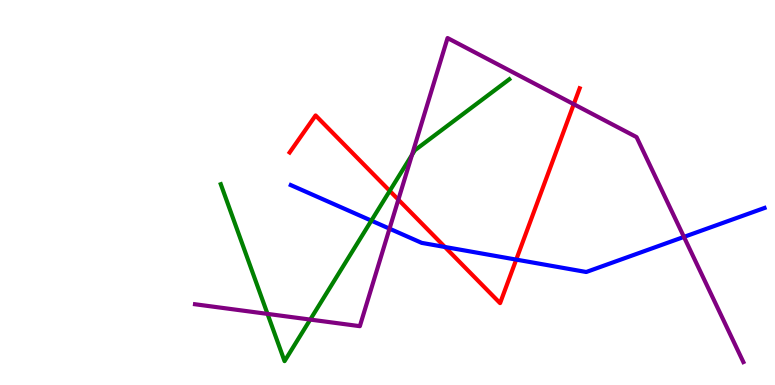[{'lines': ['blue', 'red'], 'intersections': [{'x': 5.74, 'y': 3.59}, {'x': 6.66, 'y': 3.26}]}, {'lines': ['green', 'red'], 'intersections': [{'x': 5.03, 'y': 5.04}]}, {'lines': ['purple', 'red'], 'intersections': [{'x': 5.14, 'y': 4.81}, {'x': 7.4, 'y': 7.29}]}, {'lines': ['blue', 'green'], 'intersections': [{'x': 4.79, 'y': 4.27}]}, {'lines': ['blue', 'purple'], 'intersections': [{'x': 5.03, 'y': 4.06}, {'x': 8.83, 'y': 3.85}]}, {'lines': ['green', 'purple'], 'intersections': [{'x': 3.45, 'y': 1.85}, {'x': 4.0, 'y': 1.7}, {'x': 5.32, 'y': 5.98}]}]